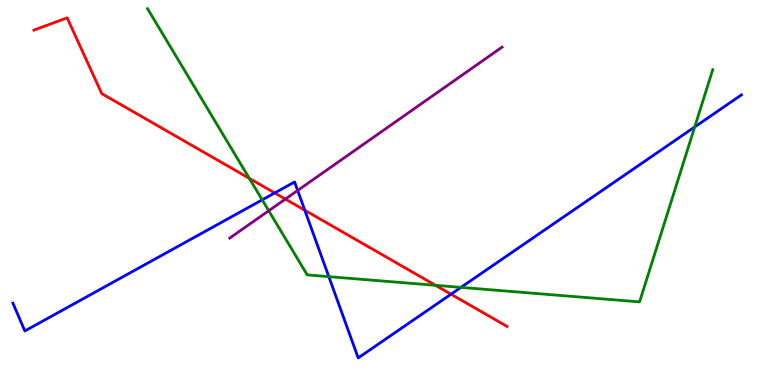[{'lines': ['blue', 'red'], 'intersections': [{'x': 3.54, 'y': 4.99}, {'x': 3.93, 'y': 4.54}, {'x': 5.82, 'y': 2.36}]}, {'lines': ['green', 'red'], 'intersections': [{'x': 3.22, 'y': 5.37}, {'x': 5.62, 'y': 2.59}]}, {'lines': ['purple', 'red'], 'intersections': [{'x': 3.68, 'y': 4.83}]}, {'lines': ['blue', 'green'], 'intersections': [{'x': 3.38, 'y': 4.81}, {'x': 4.24, 'y': 2.81}, {'x': 5.95, 'y': 2.54}, {'x': 8.96, 'y': 6.7}]}, {'lines': ['blue', 'purple'], 'intersections': [{'x': 3.84, 'y': 5.05}]}, {'lines': ['green', 'purple'], 'intersections': [{'x': 3.47, 'y': 4.53}]}]